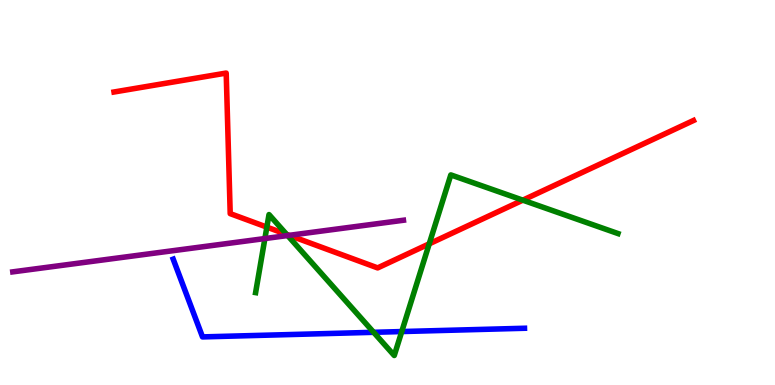[{'lines': ['blue', 'red'], 'intersections': []}, {'lines': ['green', 'red'], 'intersections': [{'x': 3.44, 'y': 4.1}, {'x': 3.7, 'y': 3.91}, {'x': 5.54, 'y': 3.67}, {'x': 6.75, 'y': 4.8}]}, {'lines': ['purple', 'red'], 'intersections': [{'x': 3.73, 'y': 3.89}]}, {'lines': ['blue', 'green'], 'intersections': [{'x': 4.82, 'y': 1.37}, {'x': 5.18, 'y': 1.39}]}, {'lines': ['blue', 'purple'], 'intersections': []}, {'lines': ['green', 'purple'], 'intersections': [{'x': 3.42, 'y': 3.8}, {'x': 3.71, 'y': 3.88}]}]